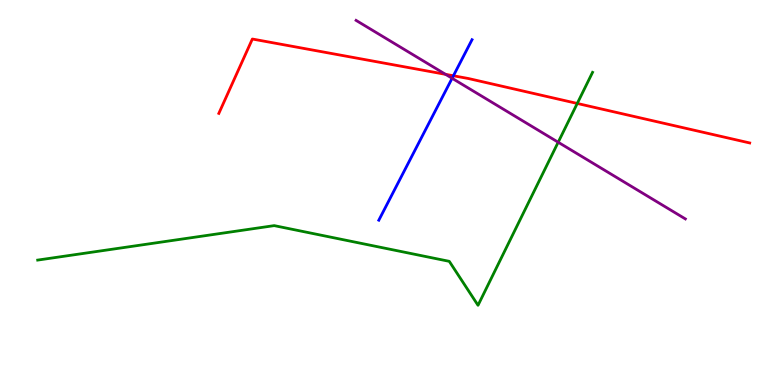[{'lines': ['blue', 'red'], 'intersections': [{'x': 5.85, 'y': 8.03}]}, {'lines': ['green', 'red'], 'intersections': [{'x': 7.45, 'y': 7.31}]}, {'lines': ['purple', 'red'], 'intersections': [{'x': 5.75, 'y': 8.07}]}, {'lines': ['blue', 'green'], 'intersections': []}, {'lines': ['blue', 'purple'], 'intersections': [{'x': 5.83, 'y': 7.97}]}, {'lines': ['green', 'purple'], 'intersections': [{'x': 7.2, 'y': 6.31}]}]